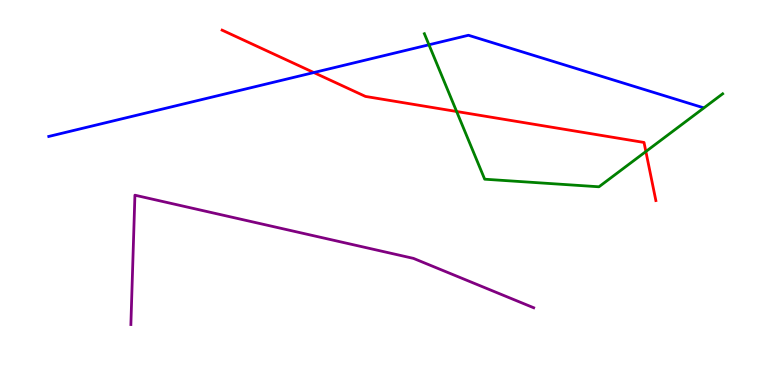[{'lines': ['blue', 'red'], 'intersections': [{'x': 4.05, 'y': 8.12}]}, {'lines': ['green', 'red'], 'intersections': [{'x': 5.89, 'y': 7.1}, {'x': 8.33, 'y': 6.06}]}, {'lines': ['purple', 'red'], 'intersections': []}, {'lines': ['blue', 'green'], 'intersections': [{'x': 5.54, 'y': 8.84}]}, {'lines': ['blue', 'purple'], 'intersections': []}, {'lines': ['green', 'purple'], 'intersections': []}]